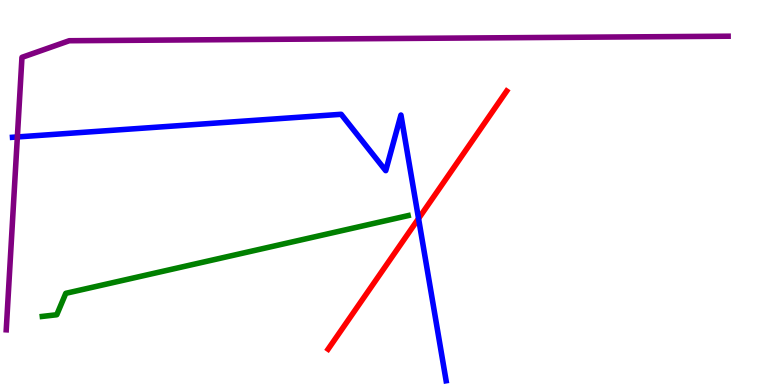[{'lines': ['blue', 'red'], 'intersections': [{'x': 5.4, 'y': 4.32}]}, {'lines': ['green', 'red'], 'intersections': []}, {'lines': ['purple', 'red'], 'intersections': []}, {'lines': ['blue', 'green'], 'intersections': []}, {'lines': ['blue', 'purple'], 'intersections': [{'x': 0.224, 'y': 6.44}]}, {'lines': ['green', 'purple'], 'intersections': []}]